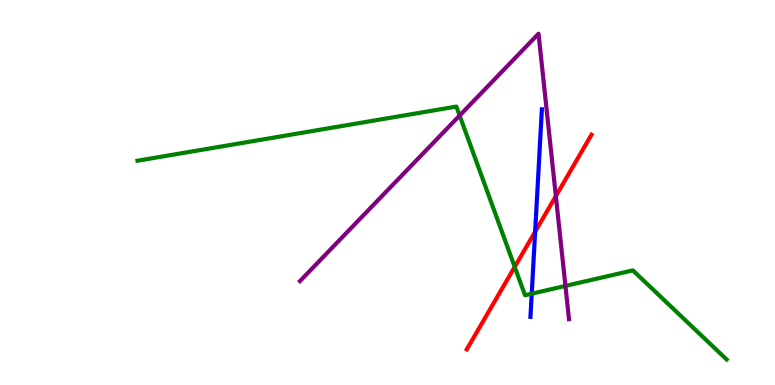[{'lines': ['blue', 'red'], 'intersections': [{'x': 6.91, 'y': 3.98}]}, {'lines': ['green', 'red'], 'intersections': [{'x': 6.64, 'y': 3.07}]}, {'lines': ['purple', 'red'], 'intersections': [{'x': 7.17, 'y': 4.91}]}, {'lines': ['blue', 'green'], 'intersections': [{'x': 6.86, 'y': 2.37}]}, {'lines': ['blue', 'purple'], 'intersections': []}, {'lines': ['green', 'purple'], 'intersections': [{'x': 5.93, 'y': 7.0}, {'x': 7.3, 'y': 2.57}]}]